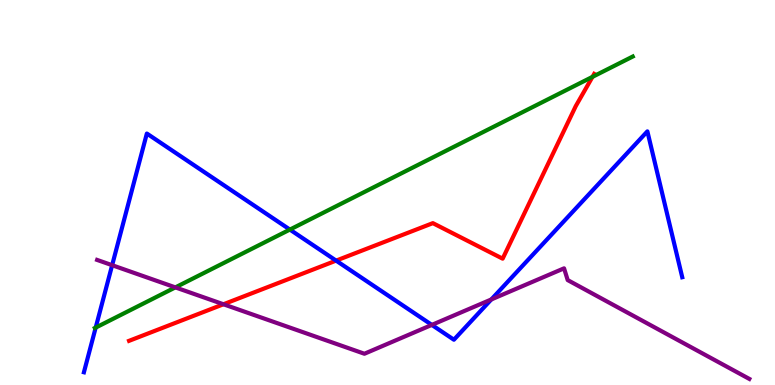[{'lines': ['blue', 'red'], 'intersections': [{'x': 4.34, 'y': 3.23}]}, {'lines': ['green', 'red'], 'intersections': [{'x': 7.65, 'y': 8.0}]}, {'lines': ['purple', 'red'], 'intersections': [{'x': 2.88, 'y': 2.1}]}, {'lines': ['blue', 'green'], 'intersections': [{'x': 1.23, 'y': 1.49}, {'x': 3.74, 'y': 4.04}]}, {'lines': ['blue', 'purple'], 'intersections': [{'x': 1.45, 'y': 3.11}, {'x': 5.57, 'y': 1.56}, {'x': 6.34, 'y': 2.22}]}, {'lines': ['green', 'purple'], 'intersections': [{'x': 2.26, 'y': 2.54}]}]